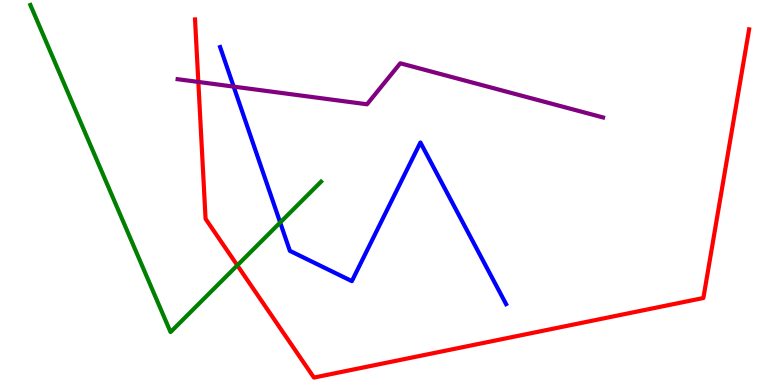[{'lines': ['blue', 'red'], 'intersections': []}, {'lines': ['green', 'red'], 'intersections': [{'x': 3.06, 'y': 3.11}]}, {'lines': ['purple', 'red'], 'intersections': [{'x': 2.56, 'y': 7.87}]}, {'lines': ['blue', 'green'], 'intersections': [{'x': 3.62, 'y': 4.22}]}, {'lines': ['blue', 'purple'], 'intersections': [{'x': 3.02, 'y': 7.75}]}, {'lines': ['green', 'purple'], 'intersections': []}]